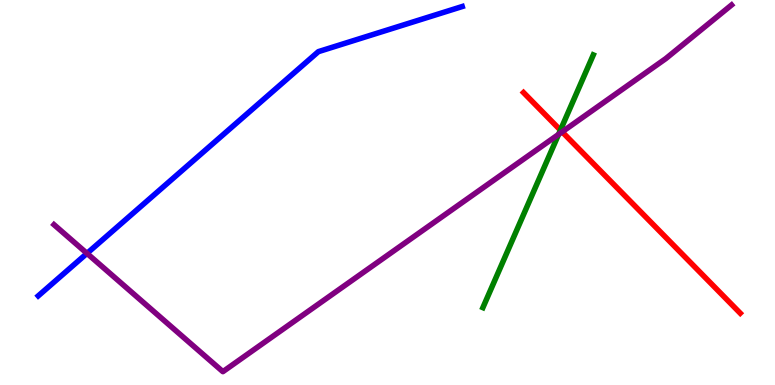[{'lines': ['blue', 'red'], 'intersections': []}, {'lines': ['green', 'red'], 'intersections': [{'x': 7.23, 'y': 6.62}]}, {'lines': ['purple', 'red'], 'intersections': [{'x': 7.25, 'y': 6.57}]}, {'lines': ['blue', 'green'], 'intersections': []}, {'lines': ['blue', 'purple'], 'intersections': [{'x': 1.12, 'y': 3.42}]}, {'lines': ['green', 'purple'], 'intersections': [{'x': 7.21, 'y': 6.51}]}]